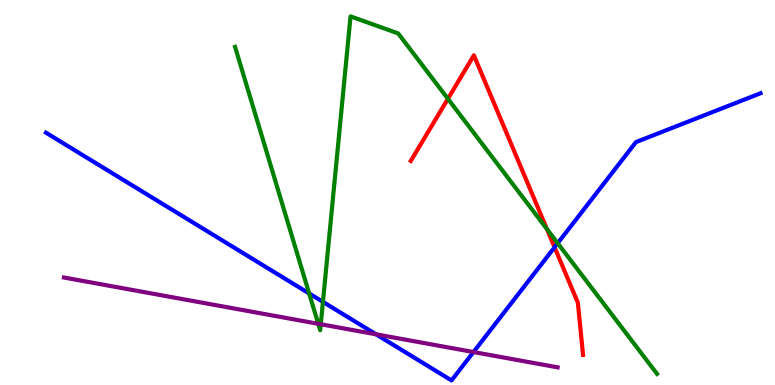[{'lines': ['blue', 'red'], 'intersections': [{'x': 7.16, 'y': 3.58}]}, {'lines': ['green', 'red'], 'intersections': [{'x': 5.78, 'y': 7.43}, {'x': 7.06, 'y': 4.05}]}, {'lines': ['purple', 'red'], 'intersections': []}, {'lines': ['blue', 'green'], 'intersections': [{'x': 3.99, 'y': 2.38}, {'x': 4.17, 'y': 2.16}, {'x': 7.2, 'y': 3.68}]}, {'lines': ['blue', 'purple'], 'intersections': [{'x': 4.85, 'y': 1.32}, {'x': 6.11, 'y': 0.856}]}, {'lines': ['green', 'purple'], 'intersections': [{'x': 4.11, 'y': 1.59}, {'x': 4.14, 'y': 1.58}]}]